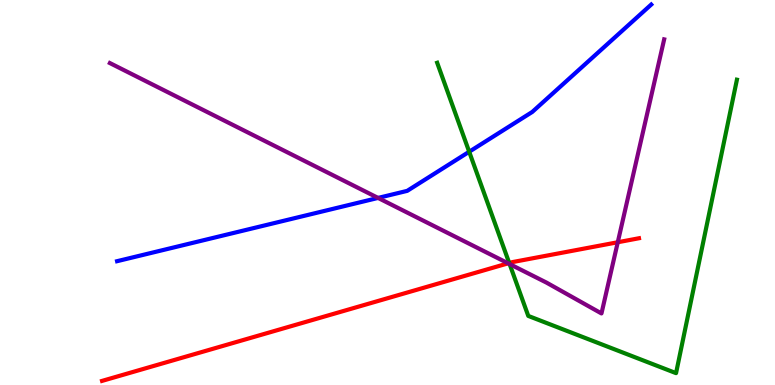[{'lines': ['blue', 'red'], 'intersections': []}, {'lines': ['green', 'red'], 'intersections': [{'x': 6.57, 'y': 3.17}]}, {'lines': ['purple', 'red'], 'intersections': [{'x': 6.56, 'y': 3.16}, {'x': 7.97, 'y': 3.71}]}, {'lines': ['blue', 'green'], 'intersections': [{'x': 6.05, 'y': 6.06}]}, {'lines': ['blue', 'purple'], 'intersections': [{'x': 4.88, 'y': 4.86}]}, {'lines': ['green', 'purple'], 'intersections': [{'x': 6.58, 'y': 3.14}]}]